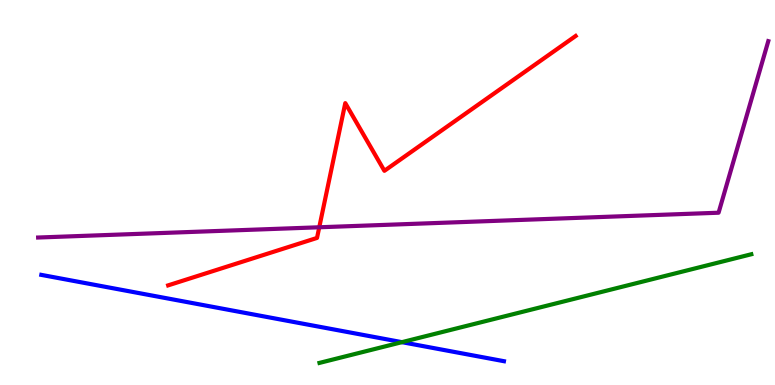[{'lines': ['blue', 'red'], 'intersections': []}, {'lines': ['green', 'red'], 'intersections': []}, {'lines': ['purple', 'red'], 'intersections': [{'x': 4.12, 'y': 4.1}]}, {'lines': ['blue', 'green'], 'intersections': [{'x': 5.19, 'y': 1.11}]}, {'lines': ['blue', 'purple'], 'intersections': []}, {'lines': ['green', 'purple'], 'intersections': []}]